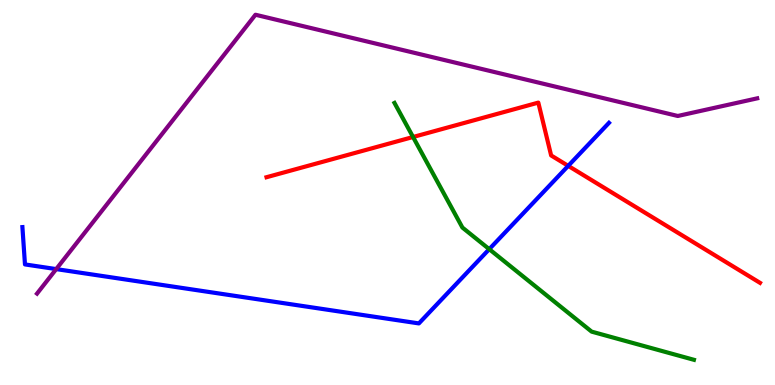[{'lines': ['blue', 'red'], 'intersections': [{'x': 7.33, 'y': 5.69}]}, {'lines': ['green', 'red'], 'intersections': [{'x': 5.33, 'y': 6.44}]}, {'lines': ['purple', 'red'], 'intersections': []}, {'lines': ['blue', 'green'], 'intersections': [{'x': 6.31, 'y': 3.53}]}, {'lines': ['blue', 'purple'], 'intersections': [{'x': 0.725, 'y': 3.01}]}, {'lines': ['green', 'purple'], 'intersections': []}]